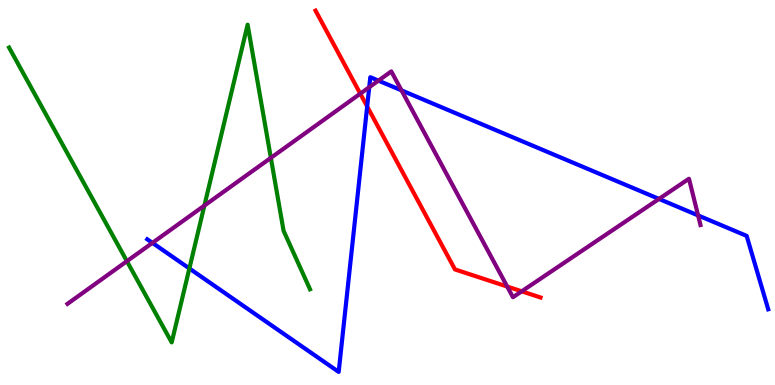[{'lines': ['blue', 'red'], 'intersections': [{'x': 4.74, 'y': 7.23}]}, {'lines': ['green', 'red'], 'intersections': []}, {'lines': ['purple', 'red'], 'intersections': [{'x': 4.65, 'y': 7.57}, {'x': 6.54, 'y': 2.56}, {'x': 6.73, 'y': 2.43}]}, {'lines': ['blue', 'green'], 'intersections': [{'x': 2.44, 'y': 3.03}]}, {'lines': ['blue', 'purple'], 'intersections': [{'x': 1.97, 'y': 3.69}, {'x': 4.76, 'y': 7.73}, {'x': 4.88, 'y': 7.91}, {'x': 5.18, 'y': 7.65}, {'x': 8.5, 'y': 4.83}, {'x': 9.01, 'y': 4.41}]}, {'lines': ['green', 'purple'], 'intersections': [{'x': 1.64, 'y': 3.22}, {'x': 2.64, 'y': 4.66}, {'x': 3.49, 'y': 5.9}]}]